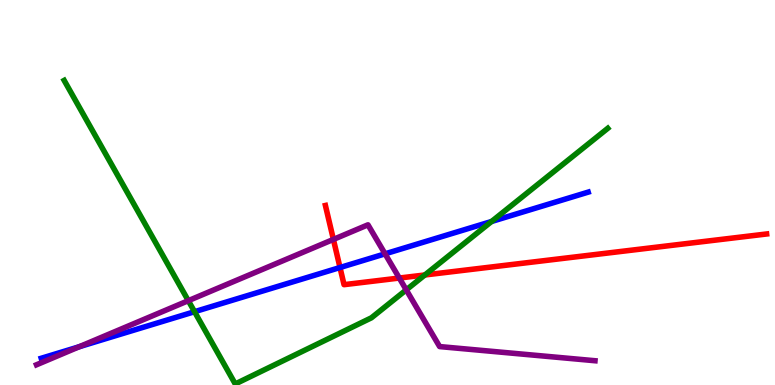[{'lines': ['blue', 'red'], 'intersections': [{'x': 4.39, 'y': 3.05}]}, {'lines': ['green', 'red'], 'intersections': [{'x': 5.48, 'y': 2.86}]}, {'lines': ['purple', 'red'], 'intersections': [{'x': 4.3, 'y': 3.78}, {'x': 5.15, 'y': 2.78}]}, {'lines': ['blue', 'green'], 'intersections': [{'x': 2.51, 'y': 1.9}, {'x': 6.34, 'y': 4.25}]}, {'lines': ['blue', 'purple'], 'intersections': [{'x': 1.02, 'y': 0.994}, {'x': 4.97, 'y': 3.41}]}, {'lines': ['green', 'purple'], 'intersections': [{'x': 2.43, 'y': 2.19}, {'x': 5.24, 'y': 2.47}]}]